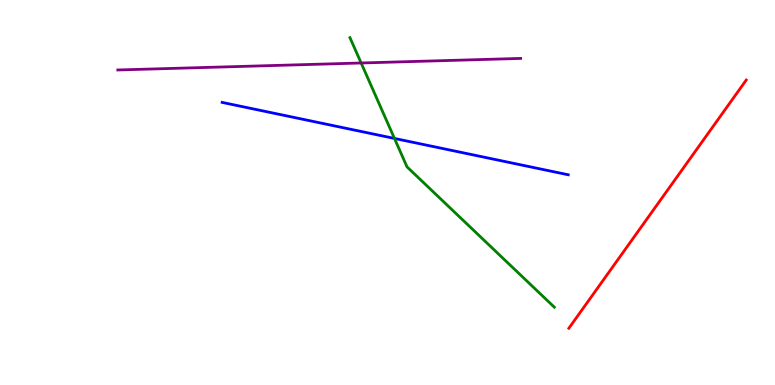[{'lines': ['blue', 'red'], 'intersections': []}, {'lines': ['green', 'red'], 'intersections': []}, {'lines': ['purple', 'red'], 'intersections': []}, {'lines': ['blue', 'green'], 'intersections': [{'x': 5.09, 'y': 6.4}]}, {'lines': ['blue', 'purple'], 'intersections': []}, {'lines': ['green', 'purple'], 'intersections': [{'x': 4.66, 'y': 8.36}]}]